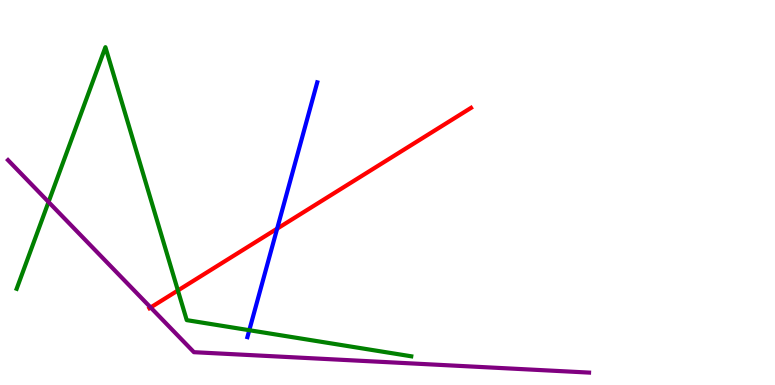[{'lines': ['blue', 'red'], 'intersections': [{'x': 3.58, 'y': 4.06}]}, {'lines': ['green', 'red'], 'intersections': [{'x': 2.3, 'y': 2.46}]}, {'lines': ['purple', 'red'], 'intersections': [{'x': 1.94, 'y': 2.01}]}, {'lines': ['blue', 'green'], 'intersections': [{'x': 3.22, 'y': 1.42}]}, {'lines': ['blue', 'purple'], 'intersections': []}, {'lines': ['green', 'purple'], 'intersections': [{'x': 0.626, 'y': 4.75}]}]